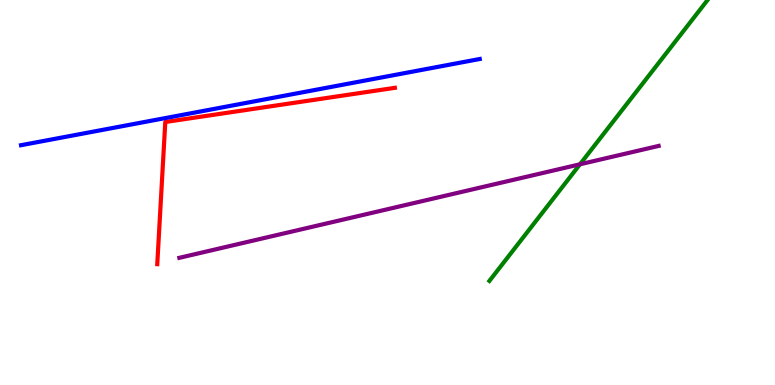[{'lines': ['blue', 'red'], 'intersections': []}, {'lines': ['green', 'red'], 'intersections': []}, {'lines': ['purple', 'red'], 'intersections': []}, {'lines': ['blue', 'green'], 'intersections': []}, {'lines': ['blue', 'purple'], 'intersections': []}, {'lines': ['green', 'purple'], 'intersections': [{'x': 7.48, 'y': 5.73}]}]